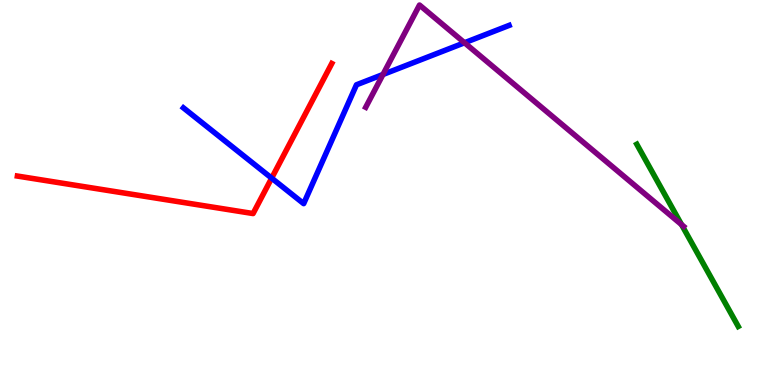[{'lines': ['blue', 'red'], 'intersections': [{'x': 3.51, 'y': 5.37}]}, {'lines': ['green', 'red'], 'intersections': []}, {'lines': ['purple', 'red'], 'intersections': []}, {'lines': ['blue', 'green'], 'intersections': []}, {'lines': ['blue', 'purple'], 'intersections': [{'x': 4.94, 'y': 8.07}, {'x': 5.99, 'y': 8.89}]}, {'lines': ['green', 'purple'], 'intersections': [{'x': 8.79, 'y': 4.17}]}]